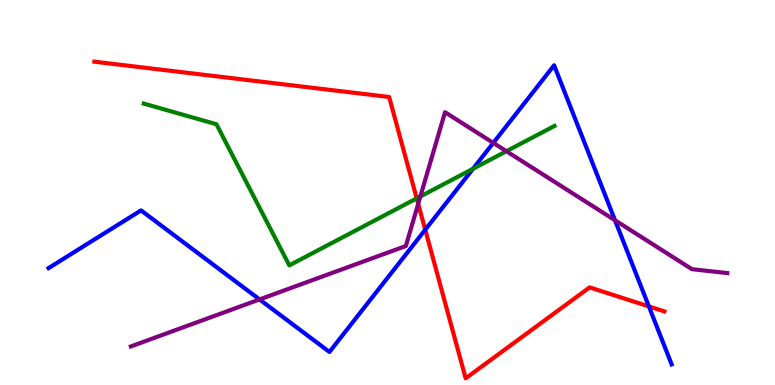[{'lines': ['blue', 'red'], 'intersections': [{'x': 5.49, 'y': 4.03}, {'x': 8.37, 'y': 2.04}]}, {'lines': ['green', 'red'], 'intersections': [{'x': 5.38, 'y': 4.85}]}, {'lines': ['purple', 'red'], 'intersections': [{'x': 5.4, 'y': 4.71}]}, {'lines': ['blue', 'green'], 'intersections': [{'x': 6.1, 'y': 5.62}]}, {'lines': ['blue', 'purple'], 'intersections': [{'x': 3.35, 'y': 2.22}, {'x': 6.37, 'y': 6.29}, {'x': 7.94, 'y': 4.28}]}, {'lines': ['green', 'purple'], 'intersections': [{'x': 5.42, 'y': 4.9}, {'x': 6.53, 'y': 6.07}]}]